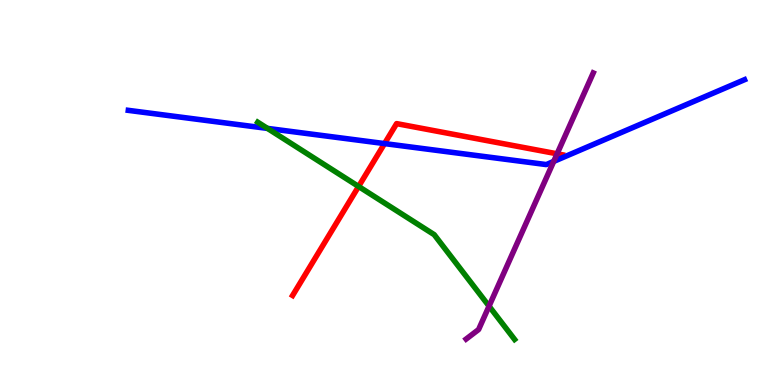[{'lines': ['blue', 'red'], 'intersections': [{'x': 4.96, 'y': 6.27}]}, {'lines': ['green', 'red'], 'intersections': [{'x': 4.63, 'y': 5.16}]}, {'lines': ['purple', 'red'], 'intersections': [{'x': 7.19, 'y': 6.01}]}, {'lines': ['blue', 'green'], 'intersections': [{'x': 3.45, 'y': 6.66}]}, {'lines': ['blue', 'purple'], 'intersections': [{'x': 7.14, 'y': 5.81}]}, {'lines': ['green', 'purple'], 'intersections': [{'x': 6.31, 'y': 2.05}]}]